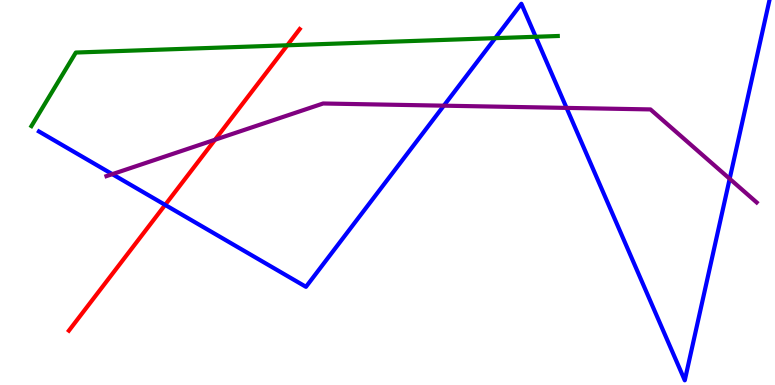[{'lines': ['blue', 'red'], 'intersections': [{'x': 2.13, 'y': 4.68}]}, {'lines': ['green', 'red'], 'intersections': [{'x': 3.71, 'y': 8.82}]}, {'lines': ['purple', 'red'], 'intersections': [{'x': 2.77, 'y': 6.37}]}, {'lines': ['blue', 'green'], 'intersections': [{'x': 6.39, 'y': 9.01}, {'x': 6.91, 'y': 9.05}]}, {'lines': ['blue', 'purple'], 'intersections': [{'x': 1.45, 'y': 5.48}, {'x': 5.73, 'y': 7.26}, {'x': 7.31, 'y': 7.2}, {'x': 9.42, 'y': 5.36}]}, {'lines': ['green', 'purple'], 'intersections': []}]